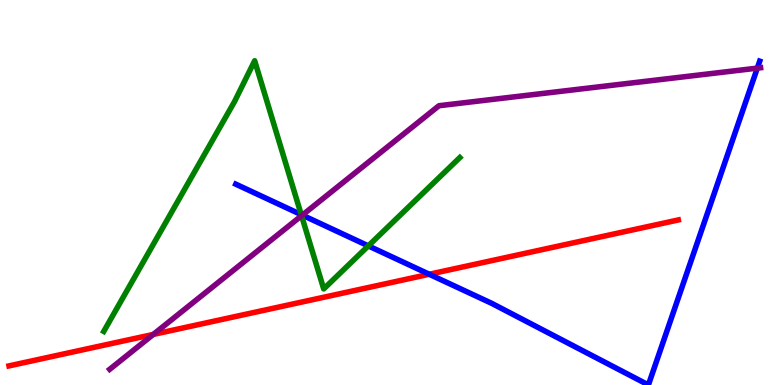[{'lines': ['blue', 'red'], 'intersections': [{'x': 5.54, 'y': 2.88}]}, {'lines': ['green', 'red'], 'intersections': []}, {'lines': ['purple', 'red'], 'intersections': [{'x': 1.98, 'y': 1.31}]}, {'lines': ['blue', 'green'], 'intersections': [{'x': 3.89, 'y': 4.42}, {'x': 4.75, 'y': 3.61}]}, {'lines': ['blue', 'purple'], 'intersections': [{'x': 3.9, 'y': 4.41}, {'x': 9.77, 'y': 8.23}]}, {'lines': ['green', 'purple'], 'intersections': [{'x': 3.89, 'y': 4.4}]}]